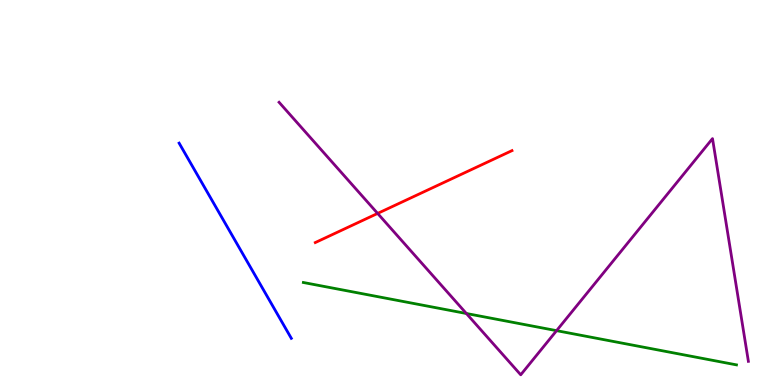[{'lines': ['blue', 'red'], 'intersections': []}, {'lines': ['green', 'red'], 'intersections': []}, {'lines': ['purple', 'red'], 'intersections': [{'x': 4.87, 'y': 4.46}]}, {'lines': ['blue', 'green'], 'intersections': []}, {'lines': ['blue', 'purple'], 'intersections': []}, {'lines': ['green', 'purple'], 'intersections': [{'x': 6.02, 'y': 1.86}, {'x': 7.18, 'y': 1.41}]}]